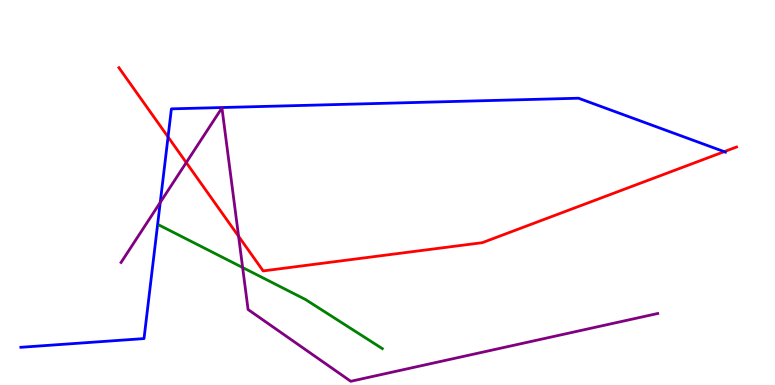[{'lines': ['blue', 'red'], 'intersections': [{'x': 2.17, 'y': 6.44}, {'x': 9.34, 'y': 6.06}]}, {'lines': ['green', 'red'], 'intersections': []}, {'lines': ['purple', 'red'], 'intersections': [{'x': 2.4, 'y': 5.78}, {'x': 3.08, 'y': 3.86}]}, {'lines': ['blue', 'green'], 'intersections': []}, {'lines': ['blue', 'purple'], 'intersections': [{'x': 2.07, 'y': 4.74}]}, {'lines': ['green', 'purple'], 'intersections': [{'x': 3.13, 'y': 3.05}]}]